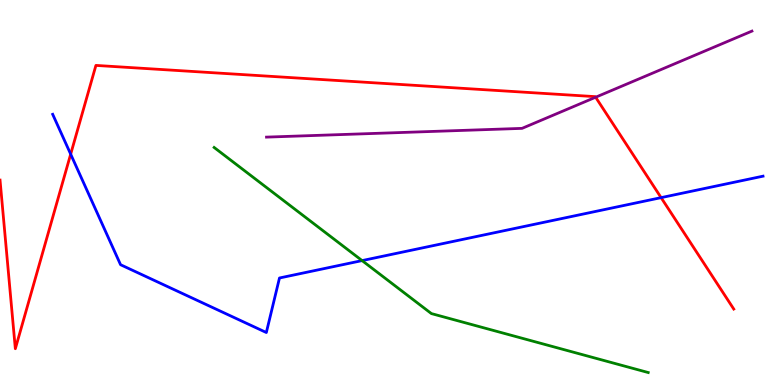[{'lines': ['blue', 'red'], 'intersections': [{'x': 0.912, 'y': 6.0}, {'x': 8.53, 'y': 4.87}]}, {'lines': ['green', 'red'], 'intersections': []}, {'lines': ['purple', 'red'], 'intersections': [{'x': 7.69, 'y': 7.47}]}, {'lines': ['blue', 'green'], 'intersections': [{'x': 4.67, 'y': 3.23}]}, {'lines': ['blue', 'purple'], 'intersections': []}, {'lines': ['green', 'purple'], 'intersections': []}]